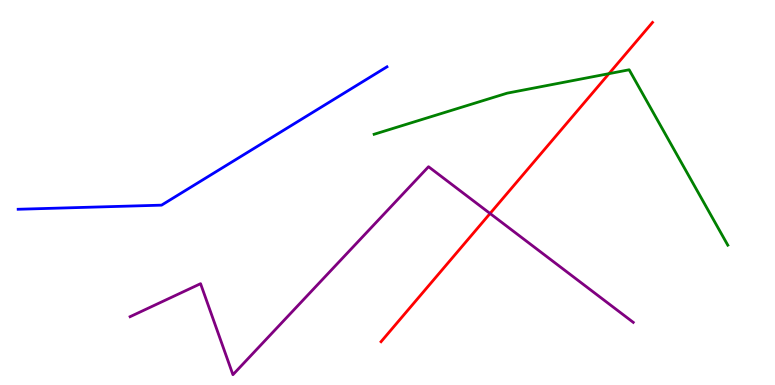[{'lines': ['blue', 'red'], 'intersections': []}, {'lines': ['green', 'red'], 'intersections': [{'x': 7.86, 'y': 8.09}]}, {'lines': ['purple', 'red'], 'intersections': [{'x': 6.32, 'y': 4.45}]}, {'lines': ['blue', 'green'], 'intersections': []}, {'lines': ['blue', 'purple'], 'intersections': []}, {'lines': ['green', 'purple'], 'intersections': []}]